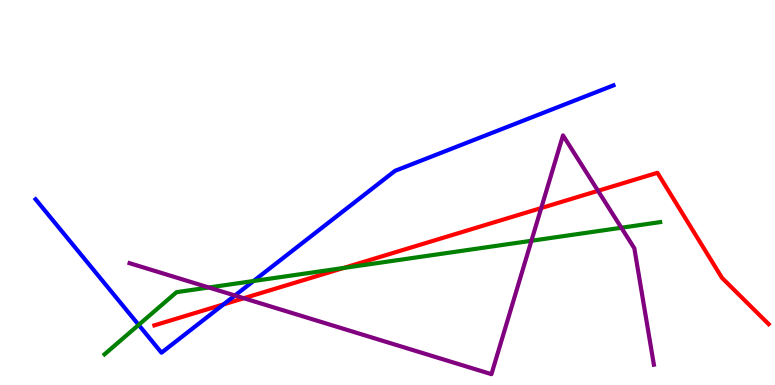[{'lines': ['blue', 'red'], 'intersections': [{'x': 2.88, 'y': 2.09}]}, {'lines': ['green', 'red'], 'intersections': [{'x': 4.43, 'y': 3.04}]}, {'lines': ['purple', 'red'], 'intersections': [{'x': 3.15, 'y': 2.25}, {'x': 6.98, 'y': 4.6}, {'x': 7.72, 'y': 5.04}]}, {'lines': ['blue', 'green'], 'intersections': [{'x': 1.79, 'y': 1.56}, {'x': 3.27, 'y': 2.7}]}, {'lines': ['blue', 'purple'], 'intersections': [{'x': 3.03, 'y': 2.32}]}, {'lines': ['green', 'purple'], 'intersections': [{'x': 2.69, 'y': 2.53}, {'x': 6.86, 'y': 3.75}, {'x': 8.02, 'y': 4.08}]}]